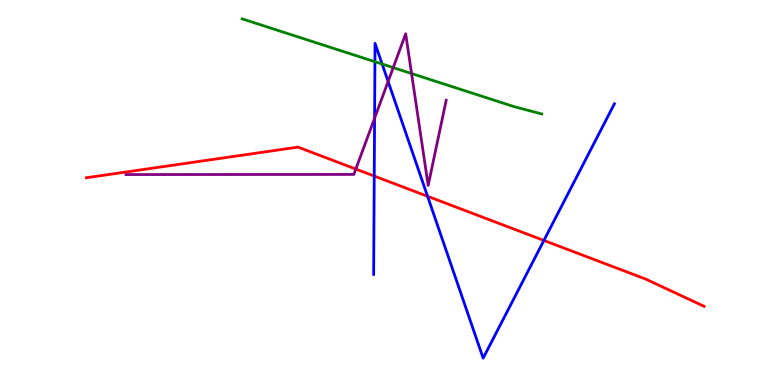[{'lines': ['blue', 'red'], 'intersections': [{'x': 4.83, 'y': 5.43}, {'x': 5.52, 'y': 4.9}, {'x': 7.02, 'y': 3.75}]}, {'lines': ['green', 'red'], 'intersections': []}, {'lines': ['purple', 'red'], 'intersections': [{'x': 4.59, 'y': 5.61}]}, {'lines': ['blue', 'green'], 'intersections': [{'x': 4.84, 'y': 8.4}, {'x': 4.93, 'y': 8.34}]}, {'lines': ['blue', 'purple'], 'intersections': [{'x': 4.83, 'y': 6.93}, {'x': 5.01, 'y': 7.88}]}, {'lines': ['green', 'purple'], 'intersections': [{'x': 5.07, 'y': 8.24}, {'x': 5.31, 'y': 8.09}]}]